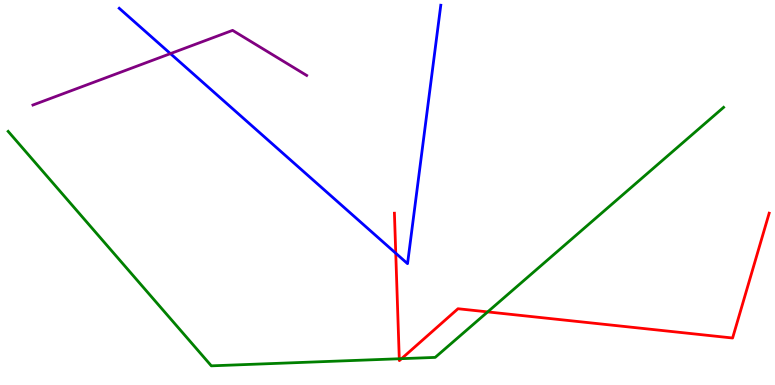[{'lines': ['blue', 'red'], 'intersections': [{'x': 5.11, 'y': 3.42}]}, {'lines': ['green', 'red'], 'intersections': [{'x': 5.15, 'y': 0.682}, {'x': 5.18, 'y': 0.684}, {'x': 6.29, 'y': 1.9}]}, {'lines': ['purple', 'red'], 'intersections': []}, {'lines': ['blue', 'green'], 'intersections': []}, {'lines': ['blue', 'purple'], 'intersections': [{'x': 2.2, 'y': 8.61}]}, {'lines': ['green', 'purple'], 'intersections': []}]